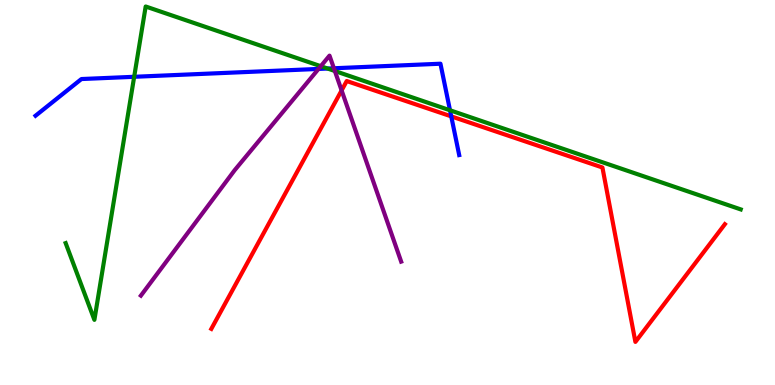[{'lines': ['blue', 'red'], 'intersections': [{'x': 5.82, 'y': 6.98}]}, {'lines': ['green', 'red'], 'intersections': []}, {'lines': ['purple', 'red'], 'intersections': [{'x': 4.41, 'y': 7.65}]}, {'lines': ['blue', 'green'], 'intersections': [{'x': 1.73, 'y': 8.01}, {'x': 4.23, 'y': 8.22}, {'x': 5.81, 'y': 7.14}]}, {'lines': ['blue', 'purple'], 'intersections': [{'x': 4.11, 'y': 8.21}, {'x': 4.31, 'y': 8.23}]}, {'lines': ['green', 'purple'], 'intersections': [{'x': 4.14, 'y': 8.28}, {'x': 4.32, 'y': 8.16}]}]